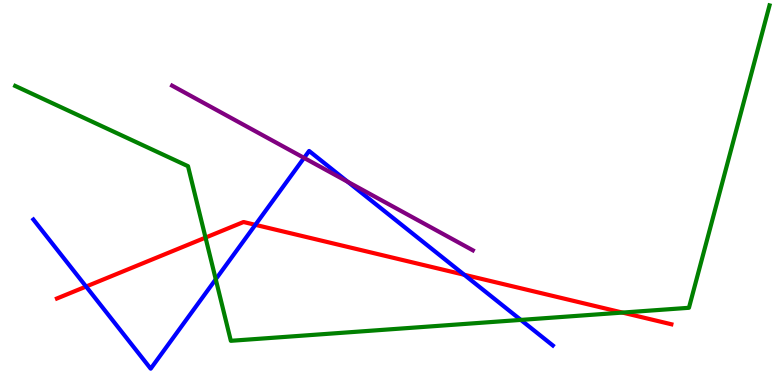[{'lines': ['blue', 'red'], 'intersections': [{'x': 1.11, 'y': 2.56}, {'x': 3.3, 'y': 4.16}, {'x': 5.99, 'y': 2.86}]}, {'lines': ['green', 'red'], 'intersections': [{'x': 2.65, 'y': 3.83}, {'x': 8.03, 'y': 1.88}]}, {'lines': ['purple', 'red'], 'intersections': []}, {'lines': ['blue', 'green'], 'intersections': [{'x': 2.78, 'y': 2.75}, {'x': 6.72, 'y': 1.69}]}, {'lines': ['blue', 'purple'], 'intersections': [{'x': 3.92, 'y': 5.9}, {'x': 4.49, 'y': 5.28}]}, {'lines': ['green', 'purple'], 'intersections': []}]